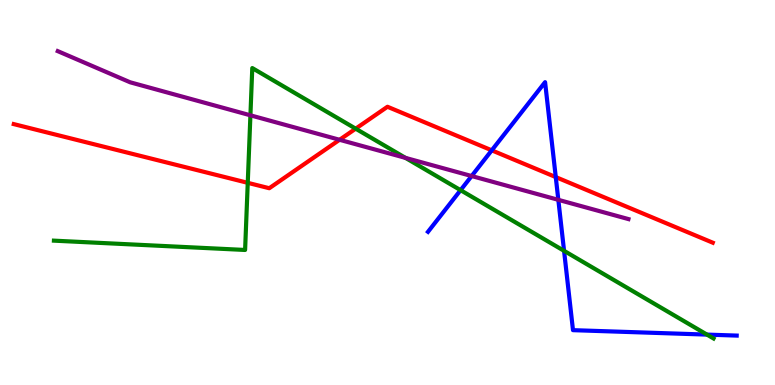[{'lines': ['blue', 'red'], 'intersections': [{'x': 6.35, 'y': 6.1}, {'x': 7.17, 'y': 5.4}]}, {'lines': ['green', 'red'], 'intersections': [{'x': 3.2, 'y': 5.25}, {'x': 4.59, 'y': 6.66}]}, {'lines': ['purple', 'red'], 'intersections': [{'x': 4.38, 'y': 6.37}]}, {'lines': ['blue', 'green'], 'intersections': [{'x': 5.94, 'y': 5.06}, {'x': 7.28, 'y': 3.48}, {'x': 9.12, 'y': 1.31}]}, {'lines': ['blue', 'purple'], 'intersections': [{'x': 6.09, 'y': 5.43}, {'x': 7.2, 'y': 4.81}]}, {'lines': ['green', 'purple'], 'intersections': [{'x': 3.23, 'y': 7.01}, {'x': 5.23, 'y': 5.9}]}]